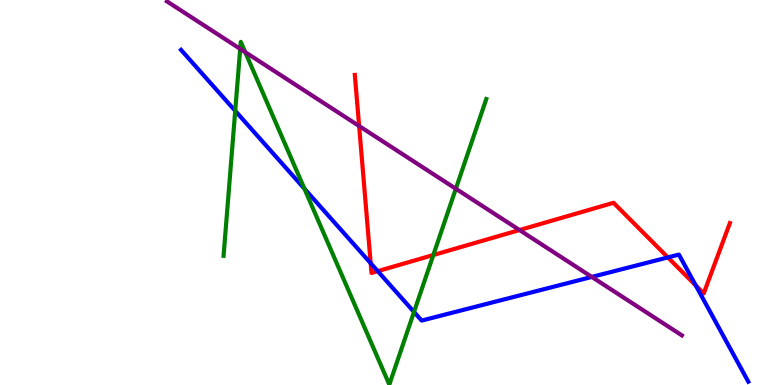[{'lines': ['blue', 'red'], 'intersections': [{'x': 4.78, 'y': 3.16}, {'x': 4.87, 'y': 2.96}, {'x': 8.62, 'y': 3.31}, {'x': 8.98, 'y': 2.59}]}, {'lines': ['green', 'red'], 'intersections': [{'x': 5.59, 'y': 3.38}]}, {'lines': ['purple', 'red'], 'intersections': [{'x': 4.63, 'y': 6.73}, {'x': 6.7, 'y': 4.02}]}, {'lines': ['blue', 'green'], 'intersections': [{'x': 3.04, 'y': 7.12}, {'x': 3.93, 'y': 5.1}, {'x': 5.34, 'y': 1.9}]}, {'lines': ['blue', 'purple'], 'intersections': [{'x': 7.64, 'y': 2.81}]}, {'lines': ['green', 'purple'], 'intersections': [{'x': 3.1, 'y': 8.73}, {'x': 3.16, 'y': 8.65}, {'x': 5.88, 'y': 5.1}]}]